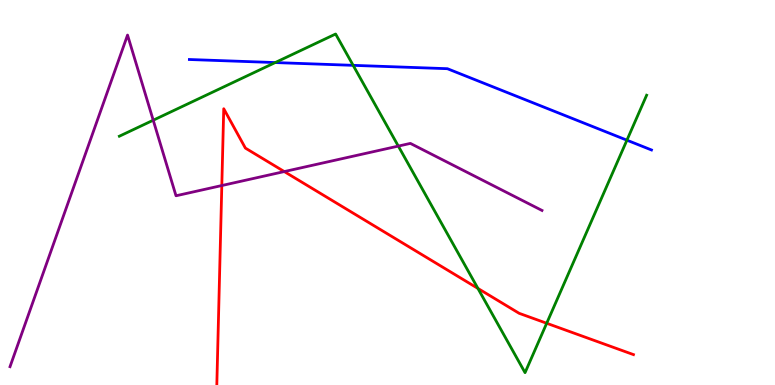[{'lines': ['blue', 'red'], 'intersections': []}, {'lines': ['green', 'red'], 'intersections': [{'x': 6.17, 'y': 2.51}, {'x': 7.05, 'y': 1.6}]}, {'lines': ['purple', 'red'], 'intersections': [{'x': 2.86, 'y': 5.18}, {'x': 3.67, 'y': 5.54}]}, {'lines': ['blue', 'green'], 'intersections': [{'x': 3.55, 'y': 8.37}, {'x': 4.56, 'y': 8.3}, {'x': 8.09, 'y': 6.36}]}, {'lines': ['blue', 'purple'], 'intersections': []}, {'lines': ['green', 'purple'], 'intersections': [{'x': 1.98, 'y': 6.88}, {'x': 5.14, 'y': 6.21}]}]